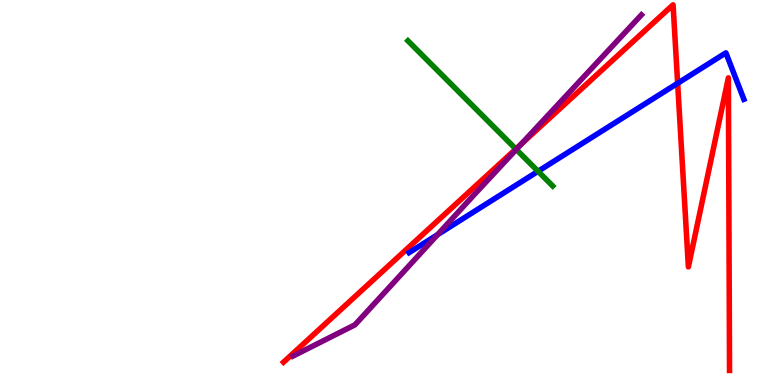[{'lines': ['blue', 'red'], 'intersections': [{'x': 8.74, 'y': 7.84}]}, {'lines': ['green', 'red'], 'intersections': [{'x': 6.66, 'y': 6.13}]}, {'lines': ['purple', 'red'], 'intersections': [{'x': 6.73, 'y': 6.26}]}, {'lines': ['blue', 'green'], 'intersections': [{'x': 6.94, 'y': 5.55}]}, {'lines': ['blue', 'purple'], 'intersections': [{'x': 5.65, 'y': 3.9}]}, {'lines': ['green', 'purple'], 'intersections': [{'x': 6.66, 'y': 6.12}]}]